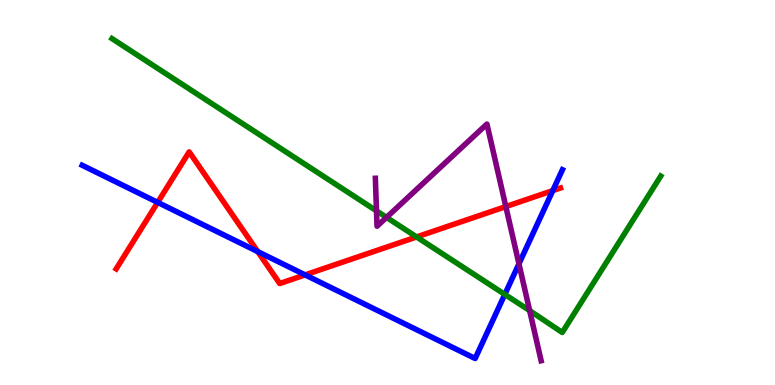[{'lines': ['blue', 'red'], 'intersections': [{'x': 2.03, 'y': 4.74}, {'x': 3.33, 'y': 3.47}, {'x': 3.94, 'y': 2.86}, {'x': 7.13, 'y': 5.05}]}, {'lines': ['green', 'red'], 'intersections': [{'x': 5.38, 'y': 3.85}]}, {'lines': ['purple', 'red'], 'intersections': [{'x': 6.53, 'y': 4.63}]}, {'lines': ['blue', 'green'], 'intersections': [{'x': 6.51, 'y': 2.35}]}, {'lines': ['blue', 'purple'], 'intersections': [{'x': 6.7, 'y': 3.15}]}, {'lines': ['green', 'purple'], 'intersections': [{'x': 4.86, 'y': 4.52}, {'x': 4.99, 'y': 4.35}, {'x': 6.83, 'y': 1.93}]}]